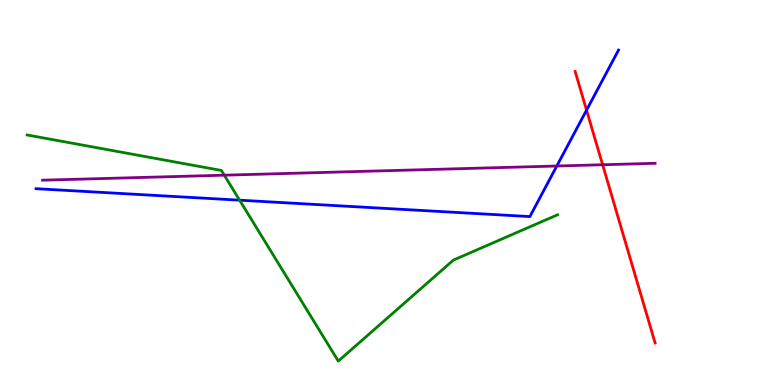[{'lines': ['blue', 'red'], 'intersections': [{'x': 7.57, 'y': 7.14}]}, {'lines': ['green', 'red'], 'intersections': []}, {'lines': ['purple', 'red'], 'intersections': [{'x': 7.78, 'y': 5.72}]}, {'lines': ['blue', 'green'], 'intersections': [{'x': 3.09, 'y': 4.8}]}, {'lines': ['blue', 'purple'], 'intersections': [{'x': 7.18, 'y': 5.69}]}, {'lines': ['green', 'purple'], 'intersections': [{'x': 2.89, 'y': 5.45}]}]